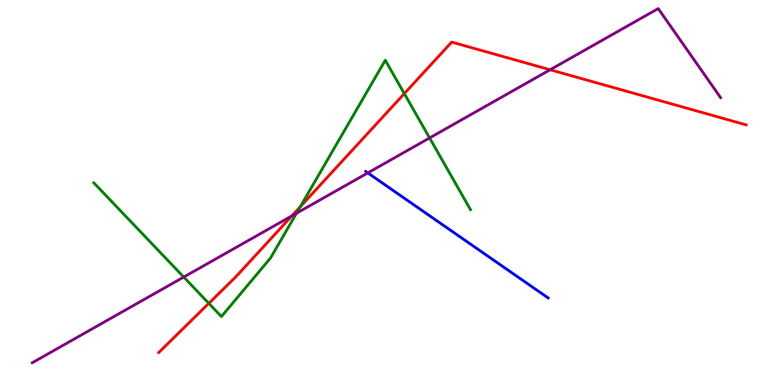[{'lines': ['blue', 'red'], 'intersections': []}, {'lines': ['green', 'red'], 'intersections': [{'x': 2.69, 'y': 2.12}, {'x': 3.87, 'y': 4.63}, {'x': 5.22, 'y': 7.57}]}, {'lines': ['purple', 'red'], 'intersections': [{'x': 3.77, 'y': 4.39}, {'x': 7.1, 'y': 8.19}]}, {'lines': ['blue', 'green'], 'intersections': []}, {'lines': ['blue', 'purple'], 'intersections': [{'x': 4.75, 'y': 5.51}]}, {'lines': ['green', 'purple'], 'intersections': [{'x': 2.37, 'y': 2.8}, {'x': 3.83, 'y': 4.46}, {'x': 5.54, 'y': 6.42}]}]